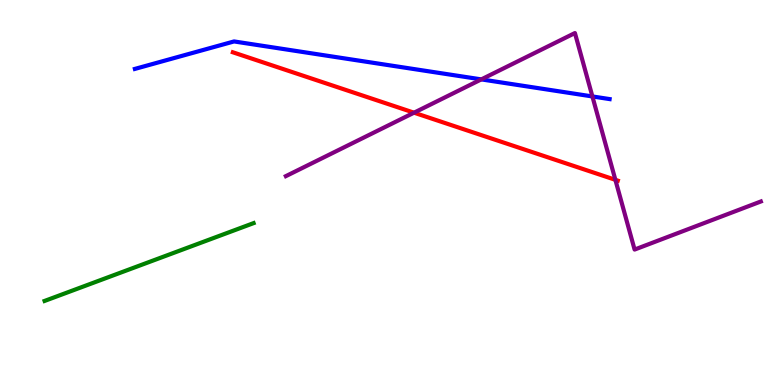[{'lines': ['blue', 'red'], 'intersections': []}, {'lines': ['green', 'red'], 'intersections': []}, {'lines': ['purple', 'red'], 'intersections': [{'x': 5.34, 'y': 7.07}, {'x': 7.94, 'y': 5.33}]}, {'lines': ['blue', 'green'], 'intersections': []}, {'lines': ['blue', 'purple'], 'intersections': [{'x': 6.21, 'y': 7.94}, {'x': 7.64, 'y': 7.49}]}, {'lines': ['green', 'purple'], 'intersections': []}]